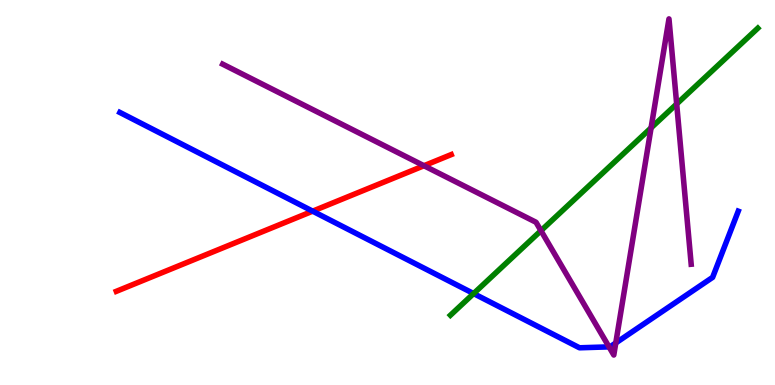[{'lines': ['blue', 'red'], 'intersections': [{'x': 4.03, 'y': 4.52}]}, {'lines': ['green', 'red'], 'intersections': []}, {'lines': ['purple', 'red'], 'intersections': [{'x': 5.47, 'y': 5.7}]}, {'lines': ['blue', 'green'], 'intersections': [{'x': 6.11, 'y': 2.37}]}, {'lines': ['blue', 'purple'], 'intersections': [{'x': 7.86, 'y': 0.99}, {'x': 7.95, 'y': 1.09}]}, {'lines': ['green', 'purple'], 'intersections': [{'x': 6.98, 'y': 4.01}, {'x': 8.4, 'y': 6.68}, {'x': 8.73, 'y': 7.3}]}]